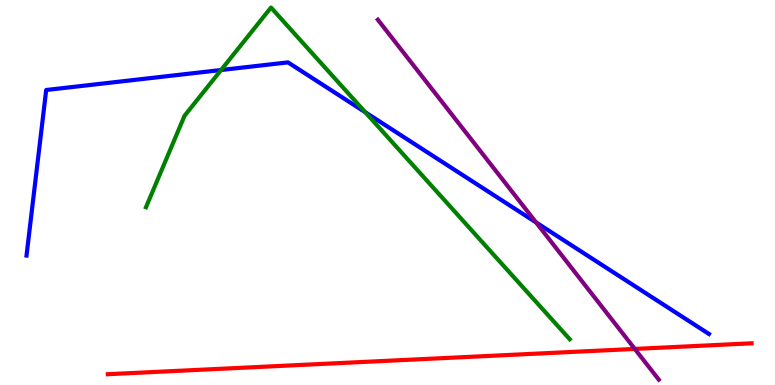[{'lines': ['blue', 'red'], 'intersections': []}, {'lines': ['green', 'red'], 'intersections': []}, {'lines': ['purple', 'red'], 'intersections': [{'x': 8.19, 'y': 0.937}]}, {'lines': ['blue', 'green'], 'intersections': [{'x': 2.85, 'y': 8.18}, {'x': 4.71, 'y': 7.08}]}, {'lines': ['blue', 'purple'], 'intersections': [{'x': 6.92, 'y': 4.22}]}, {'lines': ['green', 'purple'], 'intersections': []}]